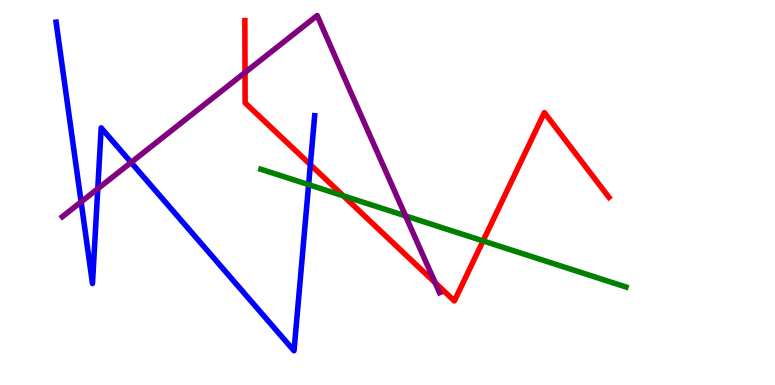[{'lines': ['blue', 'red'], 'intersections': [{'x': 4.0, 'y': 5.72}]}, {'lines': ['green', 'red'], 'intersections': [{'x': 4.43, 'y': 4.91}, {'x': 6.23, 'y': 3.74}]}, {'lines': ['purple', 'red'], 'intersections': [{'x': 3.16, 'y': 8.12}, {'x': 5.61, 'y': 2.66}]}, {'lines': ['blue', 'green'], 'intersections': [{'x': 3.98, 'y': 5.2}]}, {'lines': ['blue', 'purple'], 'intersections': [{'x': 1.05, 'y': 4.76}, {'x': 1.26, 'y': 5.1}, {'x': 1.69, 'y': 5.78}]}, {'lines': ['green', 'purple'], 'intersections': [{'x': 5.23, 'y': 4.39}]}]